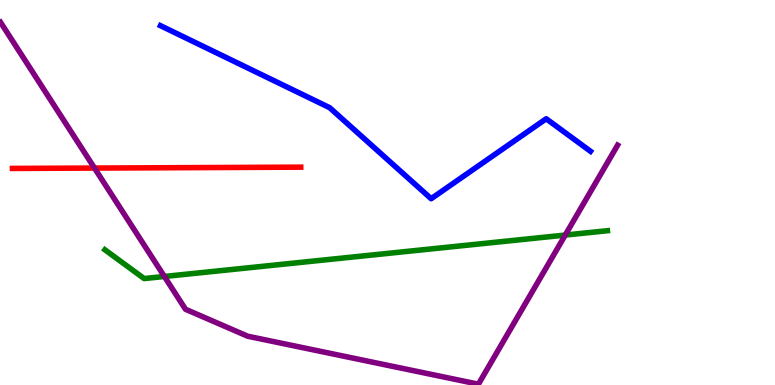[{'lines': ['blue', 'red'], 'intersections': []}, {'lines': ['green', 'red'], 'intersections': []}, {'lines': ['purple', 'red'], 'intersections': [{'x': 1.22, 'y': 5.63}]}, {'lines': ['blue', 'green'], 'intersections': []}, {'lines': ['blue', 'purple'], 'intersections': []}, {'lines': ['green', 'purple'], 'intersections': [{'x': 2.12, 'y': 2.82}, {'x': 7.29, 'y': 3.89}]}]